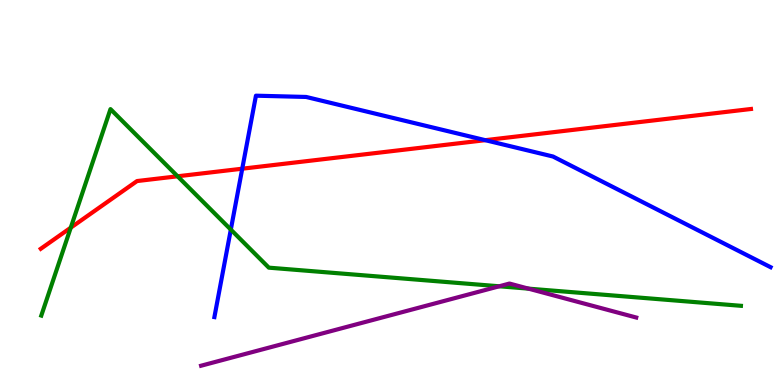[{'lines': ['blue', 'red'], 'intersections': [{'x': 3.13, 'y': 5.62}, {'x': 6.26, 'y': 6.36}]}, {'lines': ['green', 'red'], 'intersections': [{'x': 0.913, 'y': 4.09}, {'x': 2.29, 'y': 5.42}]}, {'lines': ['purple', 'red'], 'intersections': []}, {'lines': ['blue', 'green'], 'intersections': [{'x': 2.98, 'y': 4.04}]}, {'lines': ['blue', 'purple'], 'intersections': []}, {'lines': ['green', 'purple'], 'intersections': [{'x': 6.44, 'y': 2.56}, {'x': 6.82, 'y': 2.5}]}]